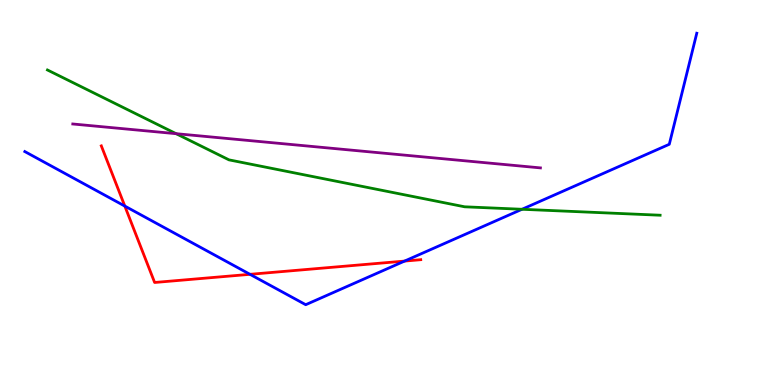[{'lines': ['blue', 'red'], 'intersections': [{'x': 1.61, 'y': 4.65}, {'x': 3.23, 'y': 2.87}, {'x': 5.22, 'y': 3.22}]}, {'lines': ['green', 'red'], 'intersections': []}, {'lines': ['purple', 'red'], 'intersections': []}, {'lines': ['blue', 'green'], 'intersections': [{'x': 6.74, 'y': 4.56}]}, {'lines': ['blue', 'purple'], 'intersections': []}, {'lines': ['green', 'purple'], 'intersections': [{'x': 2.27, 'y': 6.53}]}]